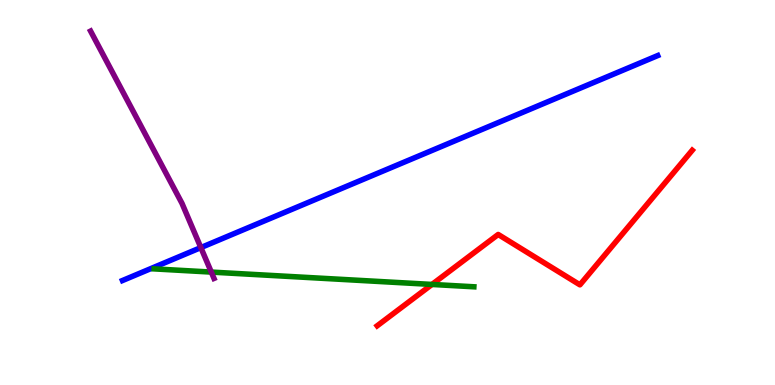[{'lines': ['blue', 'red'], 'intersections': []}, {'lines': ['green', 'red'], 'intersections': [{'x': 5.57, 'y': 2.61}]}, {'lines': ['purple', 'red'], 'intersections': []}, {'lines': ['blue', 'green'], 'intersections': []}, {'lines': ['blue', 'purple'], 'intersections': [{'x': 2.59, 'y': 3.57}]}, {'lines': ['green', 'purple'], 'intersections': [{'x': 2.73, 'y': 2.93}]}]